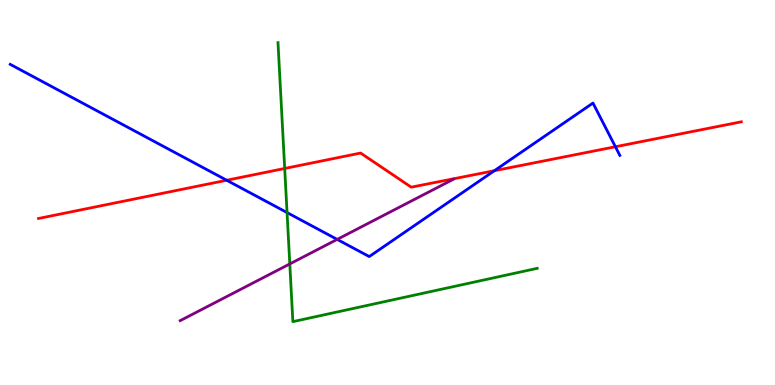[{'lines': ['blue', 'red'], 'intersections': [{'x': 2.93, 'y': 5.32}, {'x': 6.38, 'y': 5.57}, {'x': 7.94, 'y': 6.19}]}, {'lines': ['green', 'red'], 'intersections': [{'x': 3.67, 'y': 5.62}]}, {'lines': ['purple', 'red'], 'intersections': []}, {'lines': ['blue', 'green'], 'intersections': [{'x': 3.7, 'y': 4.48}]}, {'lines': ['blue', 'purple'], 'intersections': [{'x': 4.35, 'y': 3.78}]}, {'lines': ['green', 'purple'], 'intersections': [{'x': 3.74, 'y': 3.14}]}]